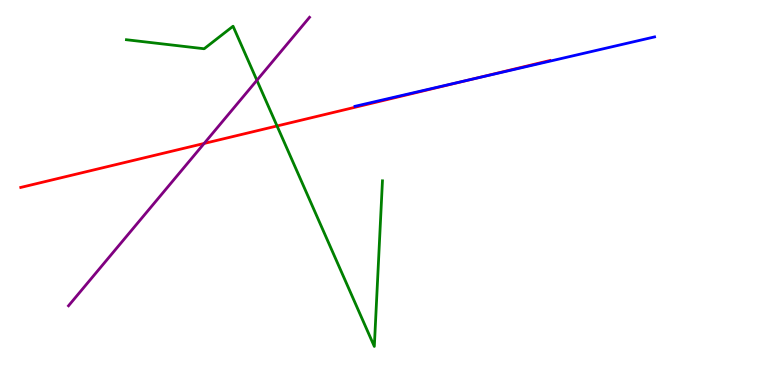[{'lines': ['blue', 'red'], 'intersections': [{'x': 6.09, 'y': 7.94}]}, {'lines': ['green', 'red'], 'intersections': [{'x': 3.57, 'y': 6.73}]}, {'lines': ['purple', 'red'], 'intersections': [{'x': 2.63, 'y': 6.27}]}, {'lines': ['blue', 'green'], 'intersections': []}, {'lines': ['blue', 'purple'], 'intersections': []}, {'lines': ['green', 'purple'], 'intersections': [{'x': 3.31, 'y': 7.91}]}]